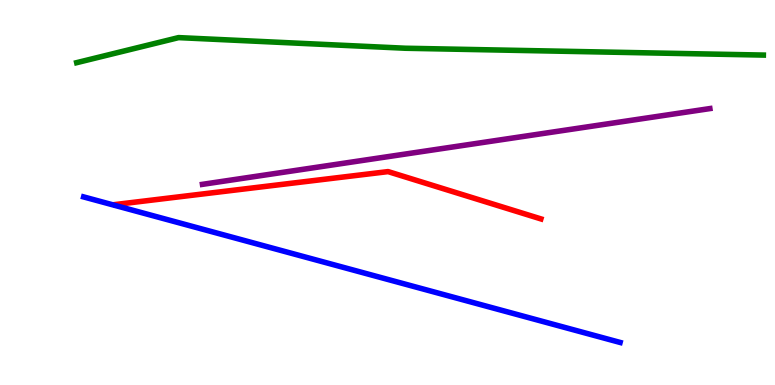[{'lines': ['blue', 'red'], 'intersections': []}, {'lines': ['green', 'red'], 'intersections': []}, {'lines': ['purple', 'red'], 'intersections': []}, {'lines': ['blue', 'green'], 'intersections': []}, {'lines': ['blue', 'purple'], 'intersections': []}, {'lines': ['green', 'purple'], 'intersections': []}]